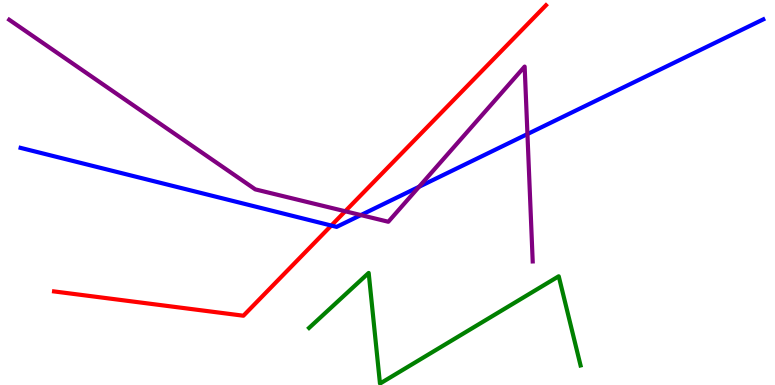[{'lines': ['blue', 'red'], 'intersections': [{'x': 4.27, 'y': 4.14}]}, {'lines': ['green', 'red'], 'intersections': []}, {'lines': ['purple', 'red'], 'intersections': [{'x': 4.45, 'y': 4.51}]}, {'lines': ['blue', 'green'], 'intersections': []}, {'lines': ['blue', 'purple'], 'intersections': [{'x': 4.66, 'y': 4.41}, {'x': 5.41, 'y': 5.15}, {'x': 6.81, 'y': 6.52}]}, {'lines': ['green', 'purple'], 'intersections': []}]